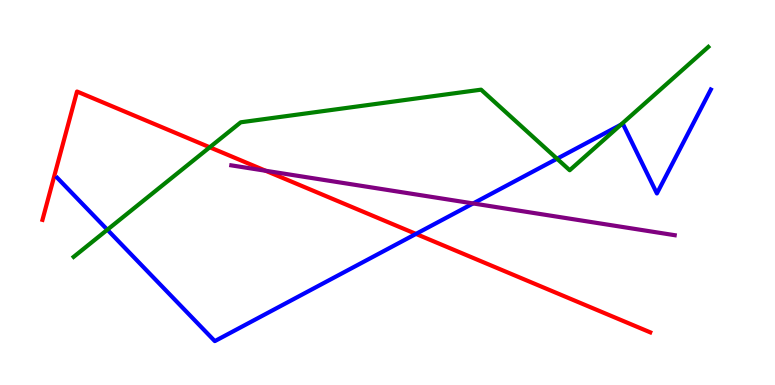[{'lines': ['blue', 'red'], 'intersections': [{'x': 5.37, 'y': 3.92}]}, {'lines': ['green', 'red'], 'intersections': [{'x': 2.71, 'y': 6.17}]}, {'lines': ['purple', 'red'], 'intersections': [{'x': 3.43, 'y': 5.56}]}, {'lines': ['blue', 'green'], 'intersections': [{'x': 1.39, 'y': 4.03}, {'x': 7.19, 'y': 5.88}, {'x': 8.01, 'y': 6.76}]}, {'lines': ['blue', 'purple'], 'intersections': [{'x': 6.1, 'y': 4.72}]}, {'lines': ['green', 'purple'], 'intersections': []}]